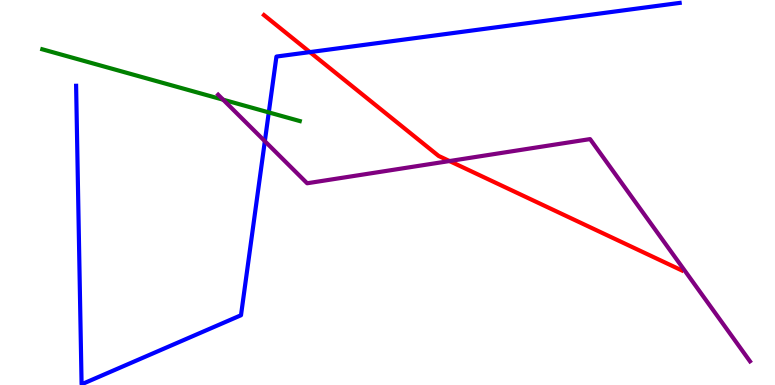[{'lines': ['blue', 'red'], 'intersections': [{'x': 4.0, 'y': 8.65}]}, {'lines': ['green', 'red'], 'intersections': []}, {'lines': ['purple', 'red'], 'intersections': [{'x': 5.8, 'y': 5.82}]}, {'lines': ['blue', 'green'], 'intersections': [{'x': 3.47, 'y': 7.08}]}, {'lines': ['blue', 'purple'], 'intersections': [{'x': 3.42, 'y': 6.33}]}, {'lines': ['green', 'purple'], 'intersections': [{'x': 2.88, 'y': 7.41}]}]